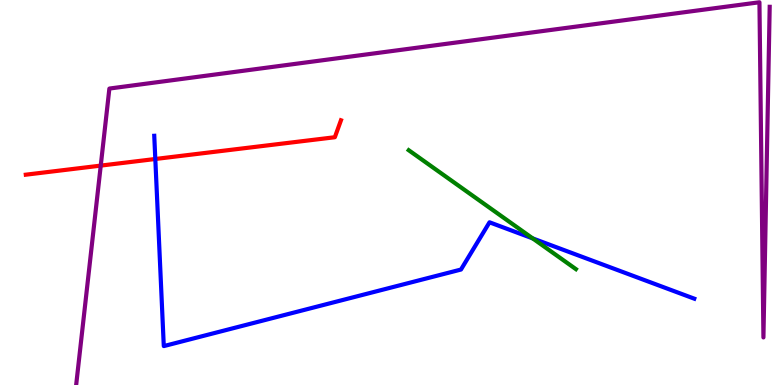[{'lines': ['blue', 'red'], 'intersections': [{'x': 2.0, 'y': 5.87}]}, {'lines': ['green', 'red'], 'intersections': []}, {'lines': ['purple', 'red'], 'intersections': [{'x': 1.3, 'y': 5.7}]}, {'lines': ['blue', 'green'], 'intersections': [{'x': 6.87, 'y': 3.81}]}, {'lines': ['blue', 'purple'], 'intersections': []}, {'lines': ['green', 'purple'], 'intersections': []}]